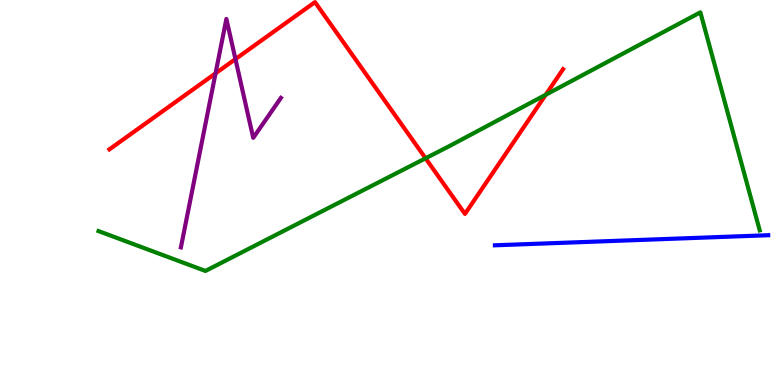[{'lines': ['blue', 'red'], 'intersections': []}, {'lines': ['green', 'red'], 'intersections': [{'x': 5.49, 'y': 5.89}, {'x': 7.04, 'y': 7.54}]}, {'lines': ['purple', 'red'], 'intersections': [{'x': 2.78, 'y': 8.09}, {'x': 3.04, 'y': 8.46}]}, {'lines': ['blue', 'green'], 'intersections': []}, {'lines': ['blue', 'purple'], 'intersections': []}, {'lines': ['green', 'purple'], 'intersections': []}]